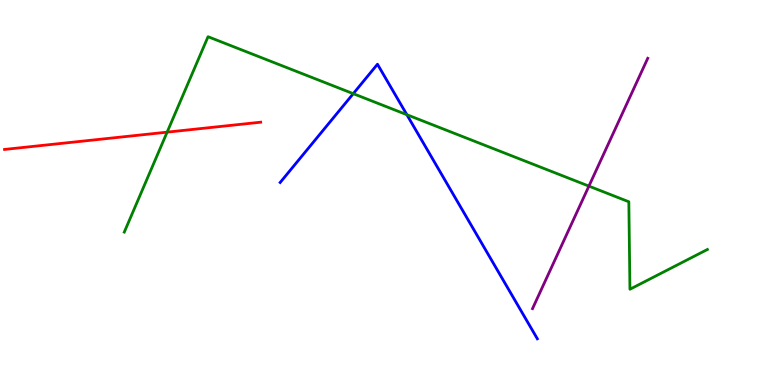[{'lines': ['blue', 'red'], 'intersections': []}, {'lines': ['green', 'red'], 'intersections': [{'x': 2.16, 'y': 6.57}]}, {'lines': ['purple', 'red'], 'intersections': []}, {'lines': ['blue', 'green'], 'intersections': [{'x': 4.56, 'y': 7.57}, {'x': 5.25, 'y': 7.02}]}, {'lines': ['blue', 'purple'], 'intersections': []}, {'lines': ['green', 'purple'], 'intersections': [{'x': 7.6, 'y': 5.17}]}]